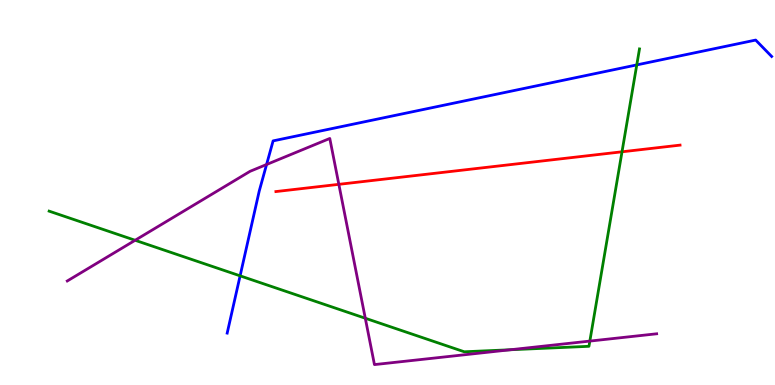[{'lines': ['blue', 'red'], 'intersections': []}, {'lines': ['green', 'red'], 'intersections': [{'x': 8.03, 'y': 6.06}]}, {'lines': ['purple', 'red'], 'intersections': [{'x': 4.37, 'y': 5.21}]}, {'lines': ['blue', 'green'], 'intersections': [{'x': 3.1, 'y': 2.84}, {'x': 8.22, 'y': 8.31}]}, {'lines': ['blue', 'purple'], 'intersections': [{'x': 3.44, 'y': 5.73}]}, {'lines': ['green', 'purple'], 'intersections': [{'x': 1.74, 'y': 3.76}, {'x': 4.71, 'y': 1.73}, {'x': 6.59, 'y': 0.916}, {'x': 7.61, 'y': 1.14}]}]